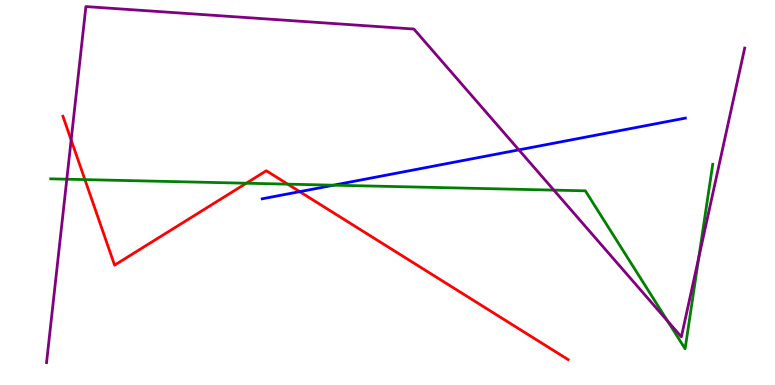[{'lines': ['blue', 'red'], 'intersections': [{'x': 3.87, 'y': 5.02}]}, {'lines': ['green', 'red'], 'intersections': [{'x': 1.1, 'y': 5.33}, {'x': 3.18, 'y': 5.24}, {'x': 3.71, 'y': 5.22}]}, {'lines': ['purple', 'red'], 'intersections': [{'x': 0.918, 'y': 6.36}]}, {'lines': ['blue', 'green'], 'intersections': [{'x': 4.3, 'y': 5.19}]}, {'lines': ['blue', 'purple'], 'intersections': [{'x': 6.69, 'y': 6.11}]}, {'lines': ['green', 'purple'], 'intersections': [{'x': 0.862, 'y': 5.35}, {'x': 7.15, 'y': 5.06}, {'x': 8.61, 'y': 1.66}, {'x': 9.02, 'y': 3.31}]}]